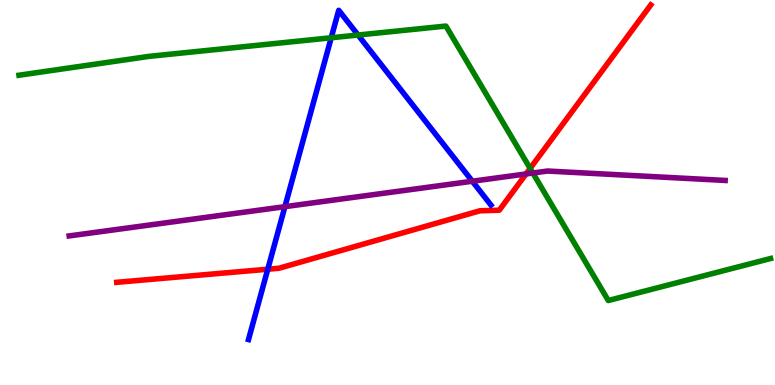[{'lines': ['blue', 'red'], 'intersections': [{'x': 3.46, 'y': 3.01}]}, {'lines': ['green', 'red'], 'intersections': [{'x': 6.84, 'y': 5.63}]}, {'lines': ['purple', 'red'], 'intersections': [{'x': 6.79, 'y': 5.48}]}, {'lines': ['blue', 'green'], 'intersections': [{'x': 4.27, 'y': 9.02}, {'x': 4.62, 'y': 9.09}]}, {'lines': ['blue', 'purple'], 'intersections': [{'x': 3.68, 'y': 4.63}, {'x': 6.09, 'y': 5.29}]}, {'lines': ['green', 'purple'], 'intersections': [{'x': 6.88, 'y': 5.51}]}]